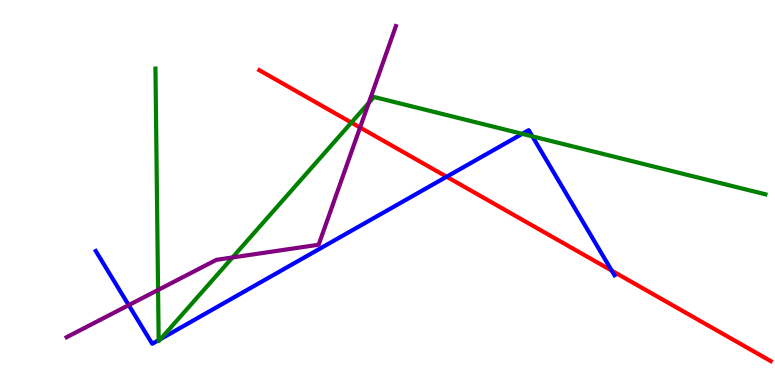[{'lines': ['blue', 'red'], 'intersections': [{'x': 5.76, 'y': 5.41}, {'x': 7.89, 'y': 2.97}]}, {'lines': ['green', 'red'], 'intersections': [{'x': 4.53, 'y': 6.82}]}, {'lines': ['purple', 'red'], 'intersections': [{'x': 4.65, 'y': 6.69}]}, {'lines': ['blue', 'green'], 'intersections': [{'x': 2.05, 'y': 1.17}, {'x': 2.07, 'y': 1.19}, {'x': 6.74, 'y': 6.52}, {'x': 6.87, 'y': 6.46}]}, {'lines': ['blue', 'purple'], 'intersections': [{'x': 1.66, 'y': 2.07}]}, {'lines': ['green', 'purple'], 'intersections': [{'x': 2.04, 'y': 2.47}, {'x': 3.0, 'y': 3.31}, {'x': 4.76, 'y': 7.33}]}]